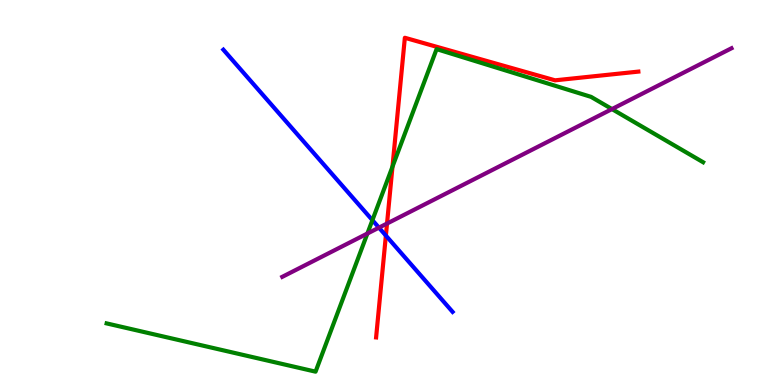[{'lines': ['blue', 'red'], 'intersections': [{'x': 4.98, 'y': 3.88}]}, {'lines': ['green', 'red'], 'intersections': [{'x': 5.06, 'y': 5.67}]}, {'lines': ['purple', 'red'], 'intersections': [{'x': 4.99, 'y': 4.19}]}, {'lines': ['blue', 'green'], 'intersections': [{'x': 4.81, 'y': 4.28}]}, {'lines': ['blue', 'purple'], 'intersections': [{'x': 4.89, 'y': 4.09}]}, {'lines': ['green', 'purple'], 'intersections': [{'x': 4.74, 'y': 3.93}, {'x': 7.9, 'y': 7.17}]}]